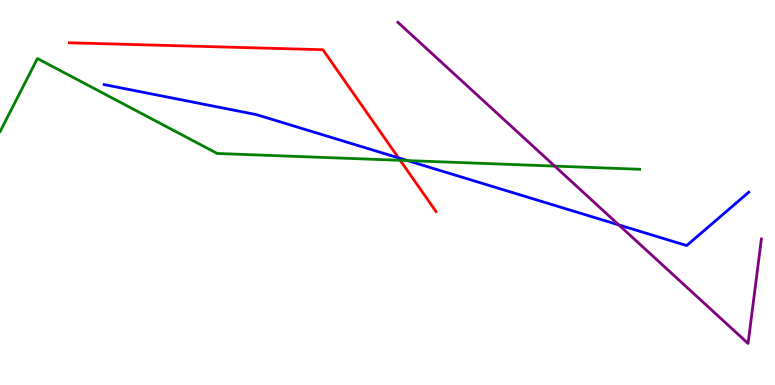[{'lines': ['blue', 'red'], 'intersections': [{'x': 5.14, 'y': 5.9}]}, {'lines': ['green', 'red'], 'intersections': [{'x': 5.16, 'y': 5.84}]}, {'lines': ['purple', 'red'], 'intersections': []}, {'lines': ['blue', 'green'], 'intersections': [{'x': 5.26, 'y': 5.83}]}, {'lines': ['blue', 'purple'], 'intersections': [{'x': 7.98, 'y': 4.16}]}, {'lines': ['green', 'purple'], 'intersections': [{'x': 7.16, 'y': 5.69}]}]